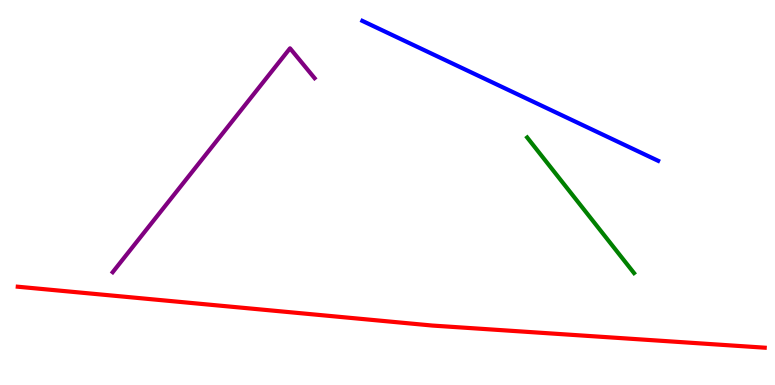[{'lines': ['blue', 'red'], 'intersections': []}, {'lines': ['green', 'red'], 'intersections': []}, {'lines': ['purple', 'red'], 'intersections': []}, {'lines': ['blue', 'green'], 'intersections': []}, {'lines': ['blue', 'purple'], 'intersections': []}, {'lines': ['green', 'purple'], 'intersections': []}]